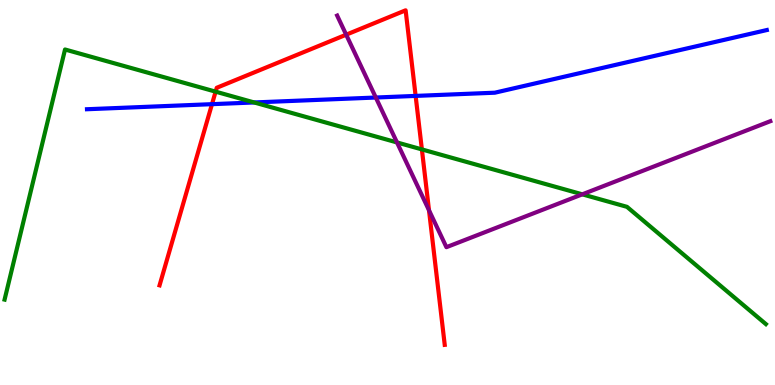[{'lines': ['blue', 'red'], 'intersections': [{'x': 2.74, 'y': 7.29}, {'x': 5.36, 'y': 7.51}]}, {'lines': ['green', 'red'], 'intersections': [{'x': 2.78, 'y': 7.62}, {'x': 5.44, 'y': 6.12}]}, {'lines': ['purple', 'red'], 'intersections': [{'x': 4.47, 'y': 9.1}, {'x': 5.54, 'y': 4.54}]}, {'lines': ['blue', 'green'], 'intersections': [{'x': 3.28, 'y': 7.34}]}, {'lines': ['blue', 'purple'], 'intersections': [{'x': 4.85, 'y': 7.47}]}, {'lines': ['green', 'purple'], 'intersections': [{'x': 5.12, 'y': 6.3}, {'x': 7.51, 'y': 4.95}]}]